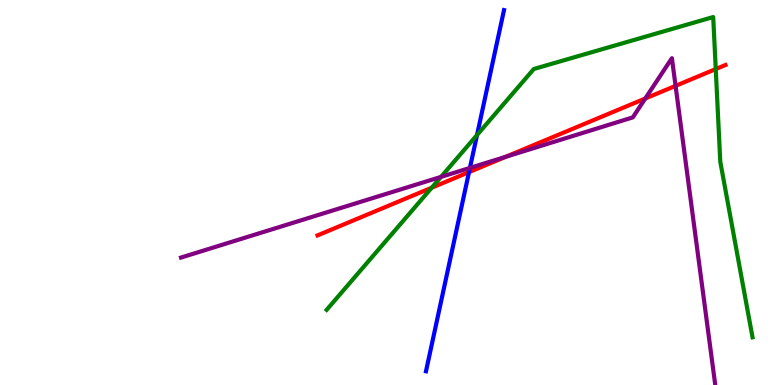[{'lines': ['blue', 'red'], 'intersections': [{'x': 6.05, 'y': 5.53}]}, {'lines': ['green', 'red'], 'intersections': [{'x': 5.57, 'y': 5.12}, {'x': 9.24, 'y': 8.21}]}, {'lines': ['purple', 'red'], 'intersections': [{'x': 6.52, 'y': 5.93}, {'x': 8.33, 'y': 7.44}, {'x': 8.72, 'y': 7.77}]}, {'lines': ['blue', 'green'], 'intersections': [{'x': 6.16, 'y': 6.49}]}, {'lines': ['blue', 'purple'], 'intersections': [{'x': 6.06, 'y': 5.64}]}, {'lines': ['green', 'purple'], 'intersections': [{'x': 5.69, 'y': 5.41}]}]